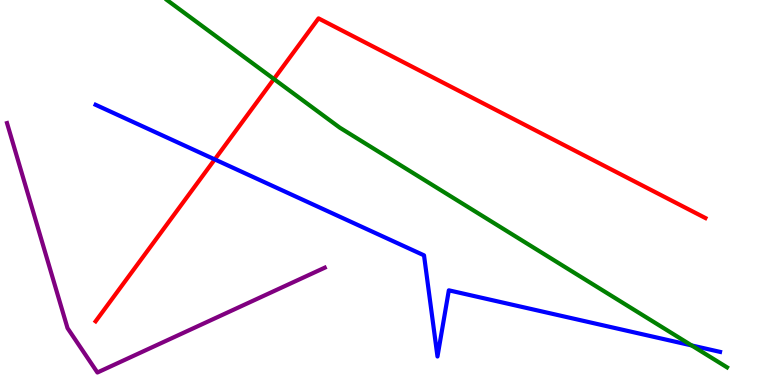[{'lines': ['blue', 'red'], 'intersections': [{'x': 2.77, 'y': 5.86}]}, {'lines': ['green', 'red'], 'intersections': [{'x': 3.53, 'y': 7.95}]}, {'lines': ['purple', 'red'], 'intersections': []}, {'lines': ['blue', 'green'], 'intersections': [{'x': 8.92, 'y': 1.03}]}, {'lines': ['blue', 'purple'], 'intersections': []}, {'lines': ['green', 'purple'], 'intersections': []}]